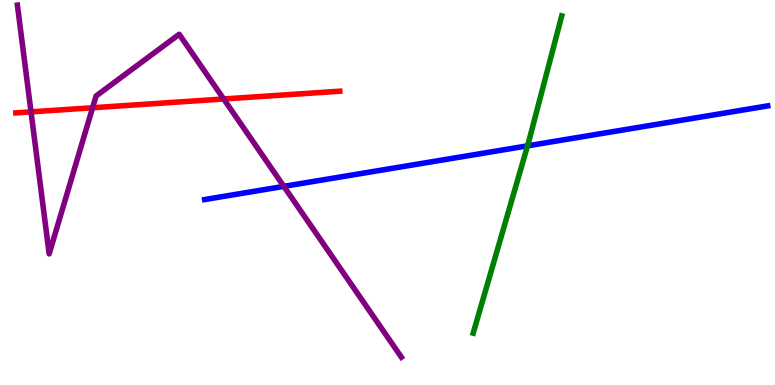[{'lines': ['blue', 'red'], 'intersections': []}, {'lines': ['green', 'red'], 'intersections': []}, {'lines': ['purple', 'red'], 'intersections': [{'x': 0.4, 'y': 7.09}, {'x': 1.19, 'y': 7.2}, {'x': 2.89, 'y': 7.43}]}, {'lines': ['blue', 'green'], 'intersections': [{'x': 6.81, 'y': 6.21}]}, {'lines': ['blue', 'purple'], 'intersections': [{'x': 3.66, 'y': 5.16}]}, {'lines': ['green', 'purple'], 'intersections': []}]